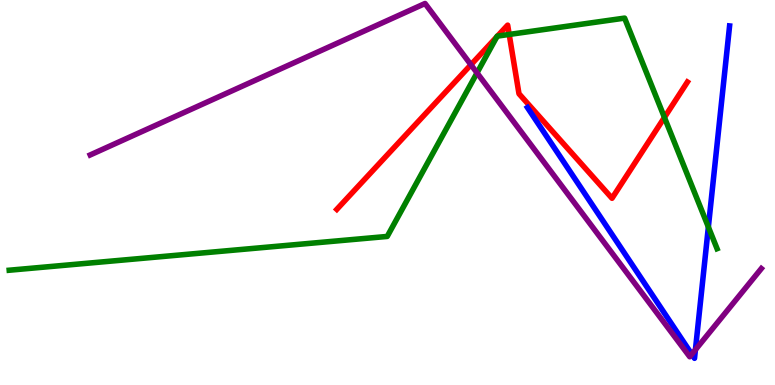[{'lines': ['blue', 'red'], 'intersections': []}, {'lines': ['green', 'red'], 'intersections': [{'x': 6.41, 'y': 9.04}, {'x': 6.42, 'y': 9.06}, {'x': 6.57, 'y': 9.11}, {'x': 8.57, 'y': 6.95}]}, {'lines': ['purple', 'red'], 'intersections': [{'x': 6.08, 'y': 8.32}]}, {'lines': ['blue', 'green'], 'intersections': [{'x': 9.14, 'y': 4.1}]}, {'lines': ['blue', 'purple'], 'intersections': [{'x': 8.93, 'y': 0.799}, {'x': 8.97, 'y': 0.915}]}, {'lines': ['green', 'purple'], 'intersections': [{'x': 6.16, 'y': 8.11}]}]